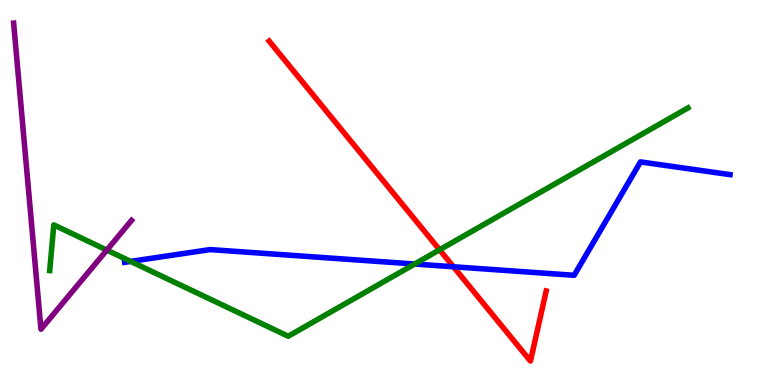[{'lines': ['blue', 'red'], 'intersections': [{'x': 5.85, 'y': 3.07}]}, {'lines': ['green', 'red'], 'intersections': [{'x': 5.67, 'y': 3.51}]}, {'lines': ['purple', 'red'], 'intersections': []}, {'lines': ['blue', 'green'], 'intersections': [{'x': 1.69, 'y': 3.21}, {'x': 5.35, 'y': 3.14}]}, {'lines': ['blue', 'purple'], 'intersections': []}, {'lines': ['green', 'purple'], 'intersections': [{'x': 1.38, 'y': 3.5}]}]